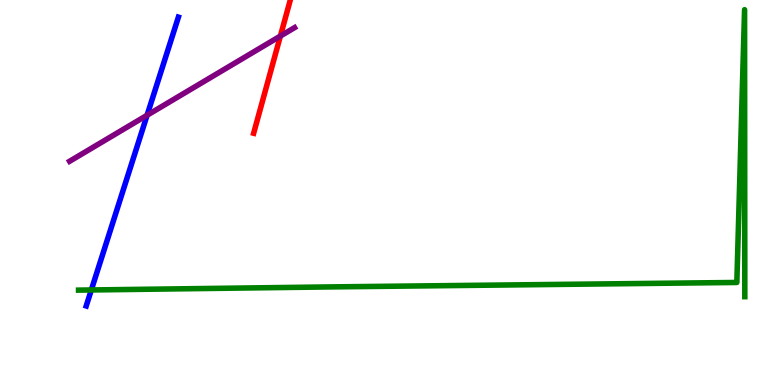[{'lines': ['blue', 'red'], 'intersections': []}, {'lines': ['green', 'red'], 'intersections': []}, {'lines': ['purple', 'red'], 'intersections': [{'x': 3.62, 'y': 9.06}]}, {'lines': ['blue', 'green'], 'intersections': [{'x': 1.18, 'y': 2.47}]}, {'lines': ['blue', 'purple'], 'intersections': [{'x': 1.9, 'y': 7.01}]}, {'lines': ['green', 'purple'], 'intersections': []}]